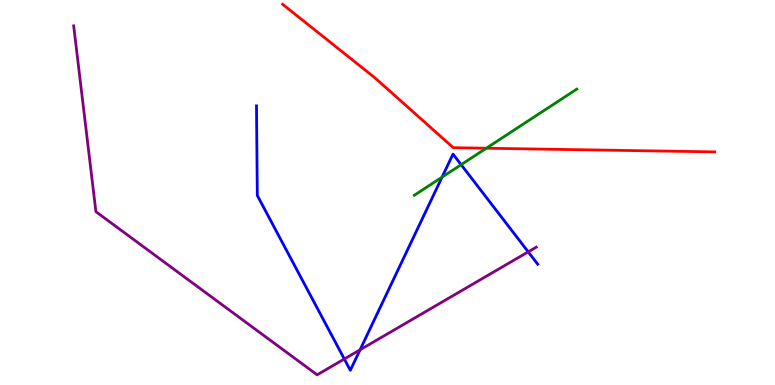[{'lines': ['blue', 'red'], 'intersections': []}, {'lines': ['green', 'red'], 'intersections': [{'x': 6.27, 'y': 6.15}]}, {'lines': ['purple', 'red'], 'intersections': []}, {'lines': ['blue', 'green'], 'intersections': [{'x': 5.7, 'y': 5.4}, {'x': 5.95, 'y': 5.72}]}, {'lines': ['blue', 'purple'], 'intersections': [{'x': 4.44, 'y': 0.675}, {'x': 4.65, 'y': 0.914}, {'x': 6.82, 'y': 3.46}]}, {'lines': ['green', 'purple'], 'intersections': []}]